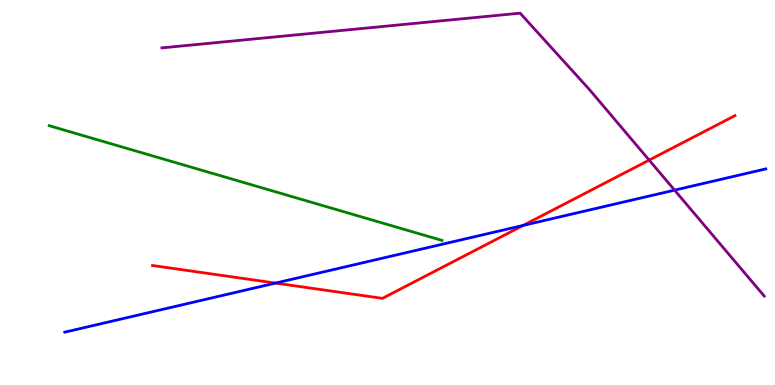[{'lines': ['blue', 'red'], 'intersections': [{'x': 3.56, 'y': 2.65}, {'x': 6.75, 'y': 4.15}]}, {'lines': ['green', 'red'], 'intersections': []}, {'lines': ['purple', 'red'], 'intersections': [{'x': 8.38, 'y': 5.84}]}, {'lines': ['blue', 'green'], 'intersections': []}, {'lines': ['blue', 'purple'], 'intersections': [{'x': 8.7, 'y': 5.06}]}, {'lines': ['green', 'purple'], 'intersections': []}]